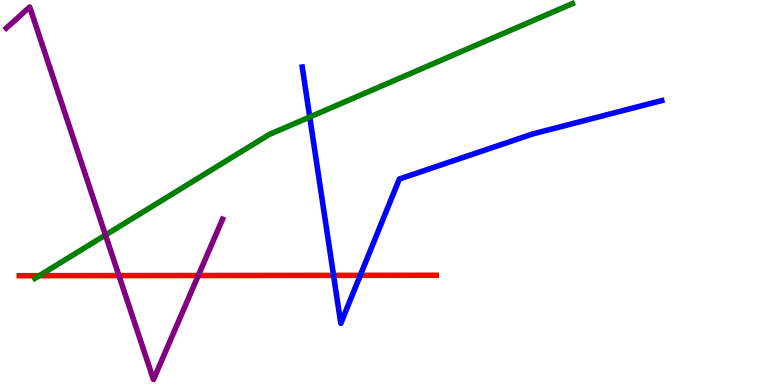[{'lines': ['blue', 'red'], 'intersections': [{'x': 4.3, 'y': 2.85}, {'x': 4.65, 'y': 2.85}]}, {'lines': ['green', 'red'], 'intersections': [{'x': 0.507, 'y': 2.84}]}, {'lines': ['purple', 'red'], 'intersections': [{'x': 1.53, 'y': 2.84}, {'x': 2.56, 'y': 2.84}]}, {'lines': ['blue', 'green'], 'intersections': [{'x': 4.0, 'y': 6.96}]}, {'lines': ['blue', 'purple'], 'intersections': []}, {'lines': ['green', 'purple'], 'intersections': [{'x': 1.36, 'y': 3.89}]}]